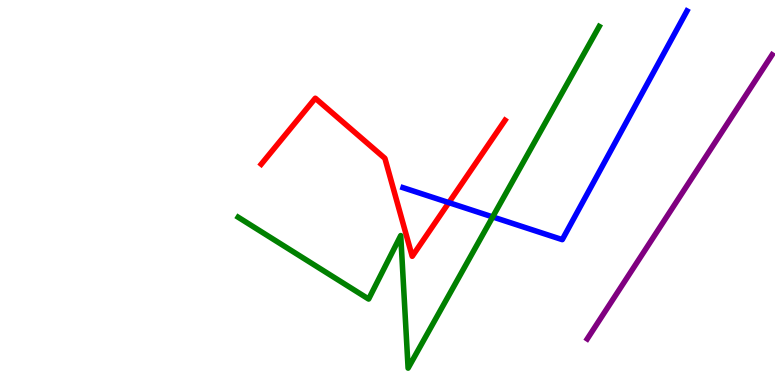[{'lines': ['blue', 'red'], 'intersections': [{'x': 5.79, 'y': 4.74}]}, {'lines': ['green', 'red'], 'intersections': []}, {'lines': ['purple', 'red'], 'intersections': []}, {'lines': ['blue', 'green'], 'intersections': [{'x': 6.36, 'y': 4.37}]}, {'lines': ['blue', 'purple'], 'intersections': []}, {'lines': ['green', 'purple'], 'intersections': []}]